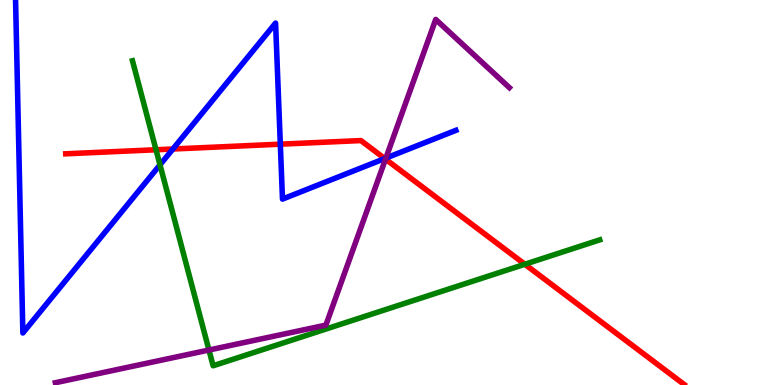[{'lines': ['blue', 'red'], 'intersections': [{'x': 2.23, 'y': 6.13}, {'x': 3.62, 'y': 6.25}, {'x': 4.96, 'y': 5.88}]}, {'lines': ['green', 'red'], 'intersections': [{'x': 2.01, 'y': 6.11}, {'x': 6.77, 'y': 3.14}]}, {'lines': ['purple', 'red'], 'intersections': [{'x': 4.97, 'y': 5.87}]}, {'lines': ['blue', 'green'], 'intersections': [{'x': 2.06, 'y': 5.72}]}, {'lines': ['blue', 'purple'], 'intersections': [{'x': 4.98, 'y': 5.89}]}, {'lines': ['green', 'purple'], 'intersections': [{'x': 2.7, 'y': 0.909}]}]